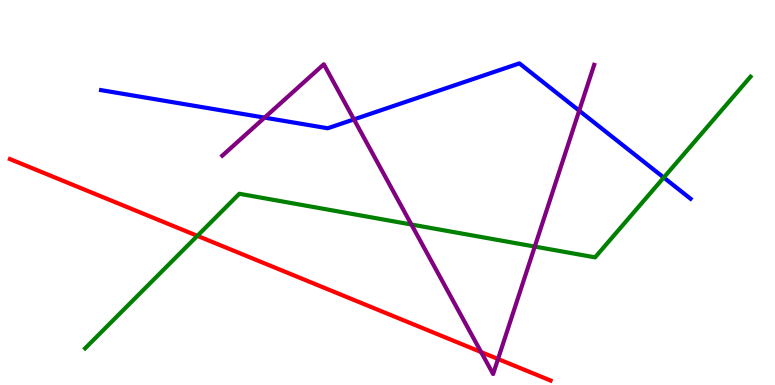[{'lines': ['blue', 'red'], 'intersections': []}, {'lines': ['green', 'red'], 'intersections': [{'x': 2.55, 'y': 3.87}]}, {'lines': ['purple', 'red'], 'intersections': [{'x': 6.21, 'y': 0.855}, {'x': 6.43, 'y': 0.675}]}, {'lines': ['blue', 'green'], 'intersections': [{'x': 8.56, 'y': 5.39}]}, {'lines': ['blue', 'purple'], 'intersections': [{'x': 3.41, 'y': 6.94}, {'x': 4.57, 'y': 6.9}, {'x': 7.47, 'y': 7.13}]}, {'lines': ['green', 'purple'], 'intersections': [{'x': 5.31, 'y': 4.17}, {'x': 6.9, 'y': 3.6}]}]